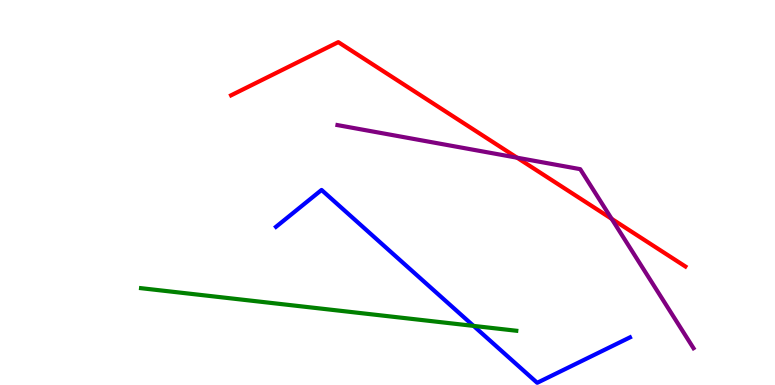[{'lines': ['blue', 'red'], 'intersections': []}, {'lines': ['green', 'red'], 'intersections': []}, {'lines': ['purple', 'red'], 'intersections': [{'x': 6.67, 'y': 5.9}, {'x': 7.89, 'y': 4.32}]}, {'lines': ['blue', 'green'], 'intersections': [{'x': 6.11, 'y': 1.54}]}, {'lines': ['blue', 'purple'], 'intersections': []}, {'lines': ['green', 'purple'], 'intersections': []}]